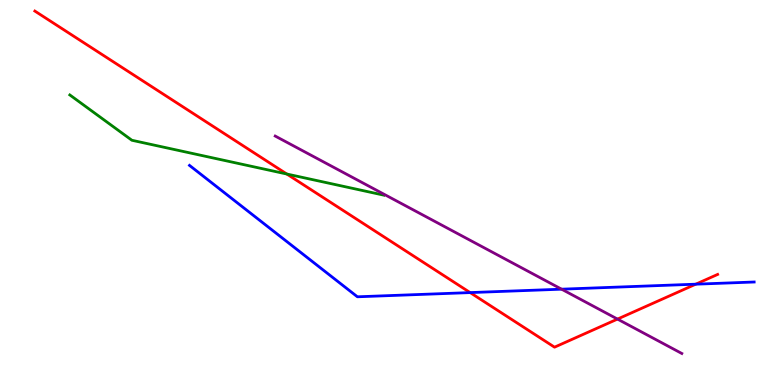[{'lines': ['blue', 'red'], 'intersections': [{'x': 6.07, 'y': 2.4}, {'x': 8.98, 'y': 2.62}]}, {'lines': ['green', 'red'], 'intersections': [{'x': 3.7, 'y': 5.48}]}, {'lines': ['purple', 'red'], 'intersections': [{'x': 7.97, 'y': 1.71}]}, {'lines': ['blue', 'green'], 'intersections': []}, {'lines': ['blue', 'purple'], 'intersections': [{'x': 7.25, 'y': 2.49}]}, {'lines': ['green', 'purple'], 'intersections': []}]